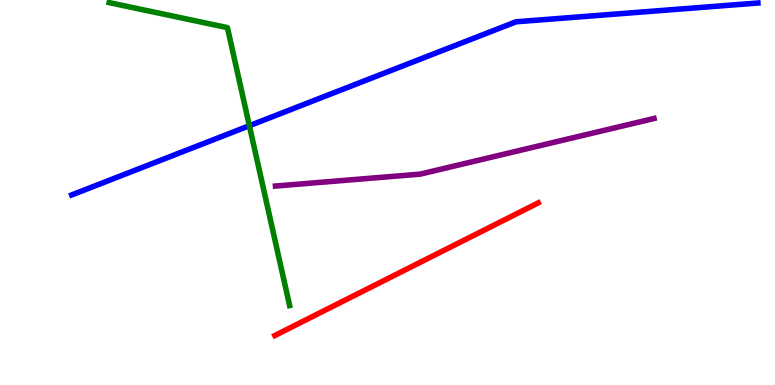[{'lines': ['blue', 'red'], 'intersections': []}, {'lines': ['green', 'red'], 'intersections': []}, {'lines': ['purple', 'red'], 'intersections': []}, {'lines': ['blue', 'green'], 'intersections': [{'x': 3.22, 'y': 6.73}]}, {'lines': ['blue', 'purple'], 'intersections': []}, {'lines': ['green', 'purple'], 'intersections': []}]